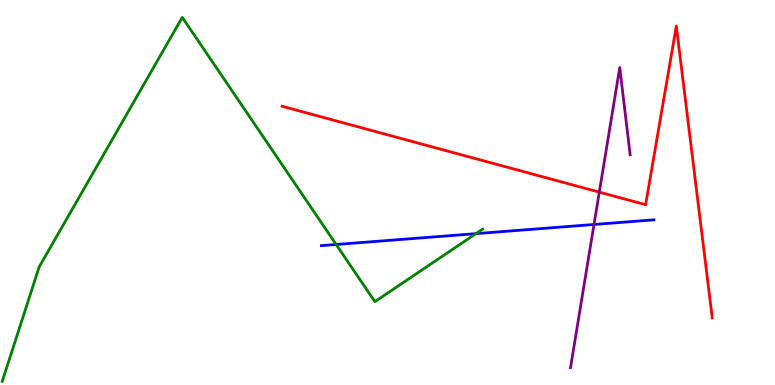[{'lines': ['blue', 'red'], 'intersections': []}, {'lines': ['green', 'red'], 'intersections': []}, {'lines': ['purple', 'red'], 'intersections': [{'x': 7.73, 'y': 5.01}]}, {'lines': ['blue', 'green'], 'intersections': [{'x': 4.34, 'y': 3.65}, {'x': 6.14, 'y': 3.93}]}, {'lines': ['blue', 'purple'], 'intersections': [{'x': 7.66, 'y': 4.17}]}, {'lines': ['green', 'purple'], 'intersections': []}]